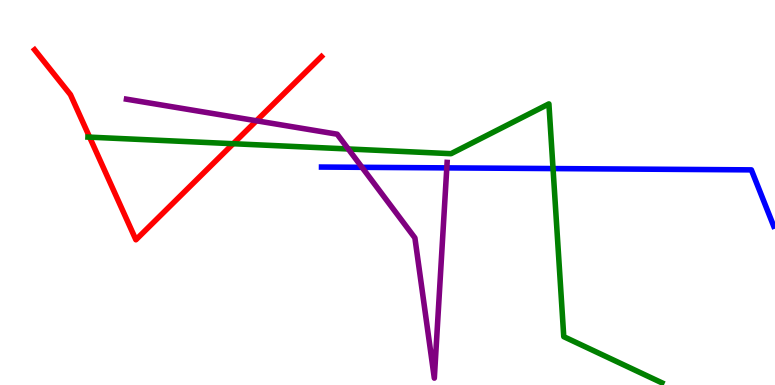[{'lines': ['blue', 'red'], 'intersections': []}, {'lines': ['green', 'red'], 'intersections': [{'x': 1.16, 'y': 6.44}, {'x': 3.01, 'y': 6.27}]}, {'lines': ['purple', 'red'], 'intersections': [{'x': 3.31, 'y': 6.86}]}, {'lines': ['blue', 'green'], 'intersections': [{'x': 7.14, 'y': 5.62}]}, {'lines': ['blue', 'purple'], 'intersections': [{'x': 4.67, 'y': 5.65}, {'x': 5.77, 'y': 5.64}]}, {'lines': ['green', 'purple'], 'intersections': [{'x': 4.49, 'y': 6.13}]}]